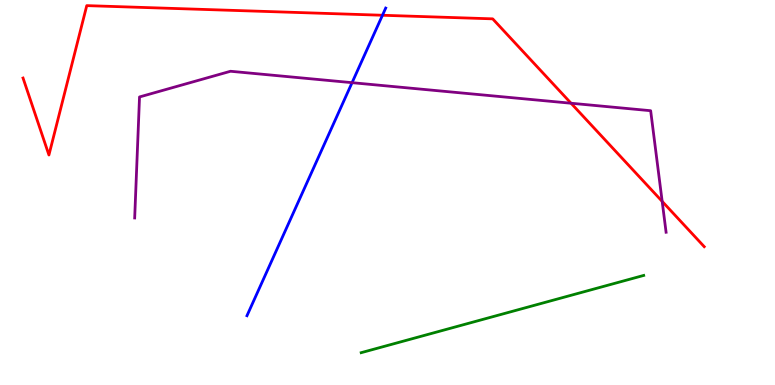[{'lines': ['blue', 'red'], 'intersections': [{'x': 4.94, 'y': 9.6}]}, {'lines': ['green', 'red'], 'intersections': []}, {'lines': ['purple', 'red'], 'intersections': [{'x': 7.37, 'y': 7.32}, {'x': 8.54, 'y': 4.77}]}, {'lines': ['blue', 'green'], 'intersections': []}, {'lines': ['blue', 'purple'], 'intersections': [{'x': 4.54, 'y': 7.85}]}, {'lines': ['green', 'purple'], 'intersections': []}]